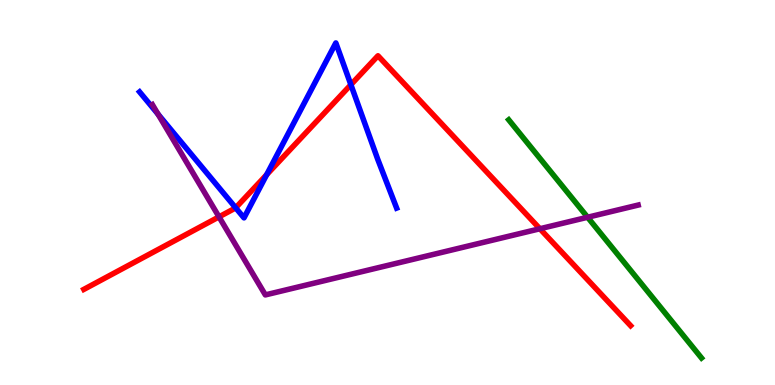[{'lines': ['blue', 'red'], 'intersections': [{'x': 3.04, 'y': 4.6}, {'x': 3.44, 'y': 5.46}, {'x': 4.53, 'y': 7.8}]}, {'lines': ['green', 'red'], 'intersections': []}, {'lines': ['purple', 'red'], 'intersections': [{'x': 2.83, 'y': 4.37}, {'x': 6.97, 'y': 4.06}]}, {'lines': ['blue', 'green'], 'intersections': []}, {'lines': ['blue', 'purple'], 'intersections': [{'x': 2.04, 'y': 7.03}]}, {'lines': ['green', 'purple'], 'intersections': [{'x': 7.58, 'y': 4.36}]}]